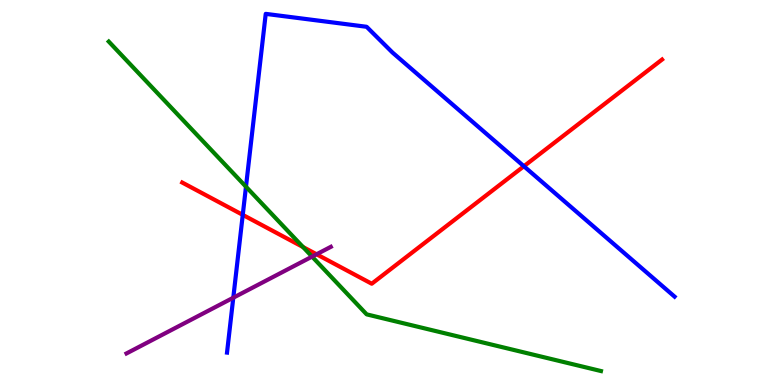[{'lines': ['blue', 'red'], 'intersections': [{'x': 3.13, 'y': 4.42}, {'x': 6.76, 'y': 5.68}]}, {'lines': ['green', 'red'], 'intersections': [{'x': 3.91, 'y': 3.58}]}, {'lines': ['purple', 'red'], 'intersections': [{'x': 4.08, 'y': 3.4}]}, {'lines': ['blue', 'green'], 'intersections': [{'x': 3.17, 'y': 5.15}]}, {'lines': ['blue', 'purple'], 'intersections': [{'x': 3.01, 'y': 2.27}]}, {'lines': ['green', 'purple'], 'intersections': [{'x': 4.03, 'y': 3.33}]}]